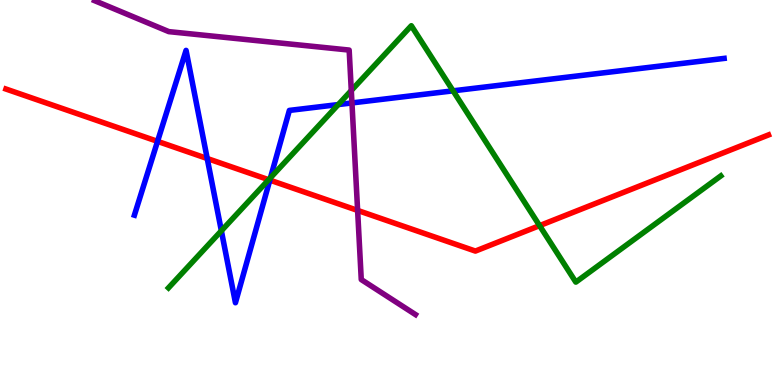[{'lines': ['blue', 'red'], 'intersections': [{'x': 2.03, 'y': 6.33}, {'x': 2.67, 'y': 5.88}, {'x': 3.48, 'y': 5.32}]}, {'lines': ['green', 'red'], 'intersections': [{'x': 3.47, 'y': 5.33}, {'x': 6.96, 'y': 4.14}]}, {'lines': ['purple', 'red'], 'intersections': [{'x': 4.61, 'y': 4.53}]}, {'lines': ['blue', 'green'], 'intersections': [{'x': 2.86, 'y': 4.01}, {'x': 3.49, 'y': 5.38}, {'x': 4.37, 'y': 7.28}, {'x': 5.85, 'y': 7.64}]}, {'lines': ['blue', 'purple'], 'intersections': [{'x': 4.54, 'y': 7.33}]}, {'lines': ['green', 'purple'], 'intersections': [{'x': 4.53, 'y': 7.65}]}]